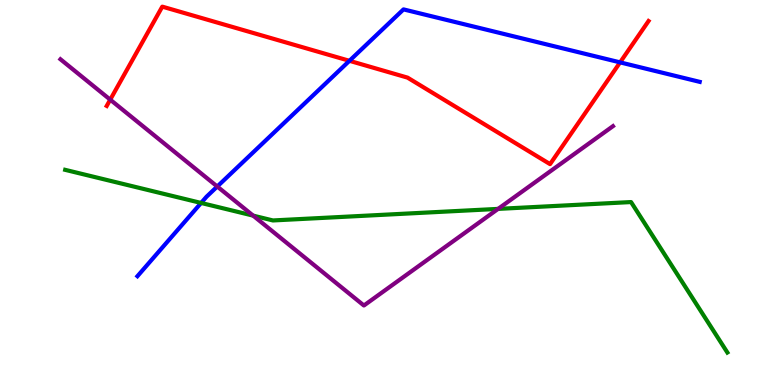[{'lines': ['blue', 'red'], 'intersections': [{'x': 4.51, 'y': 8.42}, {'x': 8.0, 'y': 8.38}]}, {'lines': ['green', 'red'], 'intersections': []}, {'lines': ['purple', 'red'], 'intersections': [{'x': 1.42, 'y': 7.41}]}, {'lines': ['blue', 'green'], 'intersections': [{'x': 2.59, 'y': 4.73}]}, {'lines': ['blue', 'purple'], 'intersections': [{'x': 2.8, 'y': 5.16}]}, {'lines': ['green', 'purple'], 'intersections': [{'x': 3.27, 'y': 4.4}, {'x': 6.43, 'y': 4.57}]}]